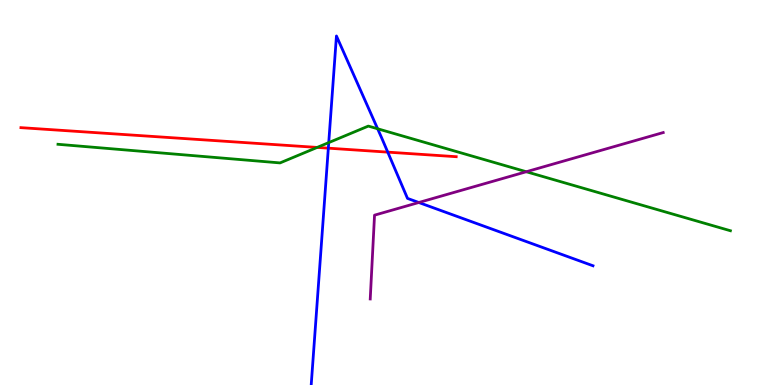[{'lines': ['blue', 'red'], 'intersections': [{'x': 4.24, 'y': 6.15}, {'x': 5.0, 'y': 6.05}]}, {'lines': ['green', 'red'], 'intersections': [{'x': 4.09, 'y': 6.17}]}, {'lines': ['purple', 'red'], 'intersections': []}, {'lines': ['blue', 'green'], 'intersections': [{'x': 4.24, 'y': 6.3}, {'x': 4.87, 'y': 6.66}]}, {'lines': ['blue', 'purple'], 'intersections': [{'x': 5.4, 'y': 4.74}]}, {'lines': ['green', 'purple'], 'intersections': [{'x': 6.79, 'y': 5.54}]}]